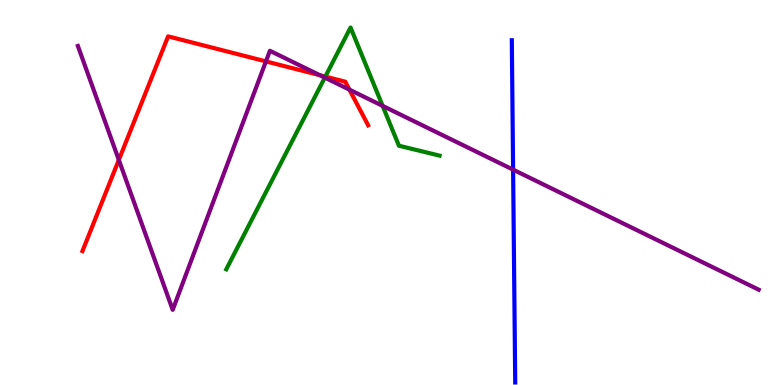[{'lines': ['blue', 'red'], 'intersections': []}, {'lines': ['green', 'red'], 'intersections': [{'x': 4.2, 'y': 8.01}]}, {'lines': ['purple', 'red'], 'intersections': [{'x': 1.53, 'y': 5.85}, {'x': 3.43, 'y': 8.41}, {'x': 4.13, 'y': 8.05}, {'x': 4.51, 'y': 7.67}]}, {'lines': ['blue', 'green'], 'intersections': []}, {'lines': ['blue', 'purple'], 'intersections': [{'x': 6.62, 'y': 5.59}]}, {'lines': ['green', 'purple'], 'intersections': [{'x': 4.19, 'y': 7.98}, {'x': 4.94, 'y': 7.25}]}]